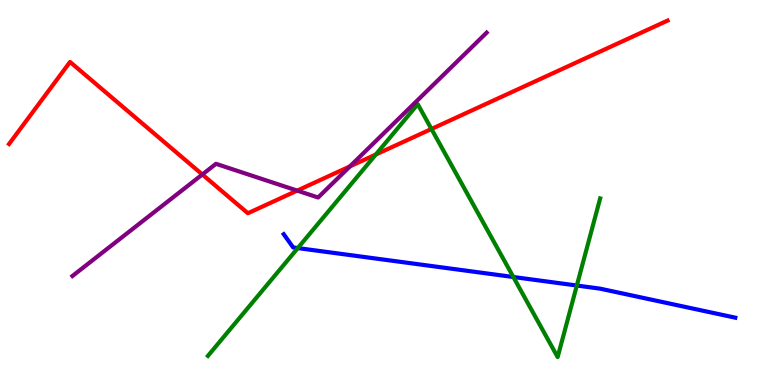[{'lines': ['blue', 'red'], 'intersections': []}, {'lines': ['green', 'red'], 'intersections': [{'x': 4.85, 'y': 5.99}, {'x': 5.57, 'y': 6.65}]}, {'lines': ['purple', 'red'], 'intersections': [{'x': 2.61, 'y': 5.47}, {'x': 3.83, 'y': 5.05}, {'x': 4.51, 'y': 5.68}]}, {'lines': ['blue', 'green'], 'intersections': [{'x': 3.84, 'y': 3.56}, {'x': 6.62, 'y': 2.81}, {'x': 7.44, 'y': 2.58}]}, {'lines': ['blue', 'purple'], 'intersections': []}, {'lines': ['green', 'purple'], 'intersections': []}]